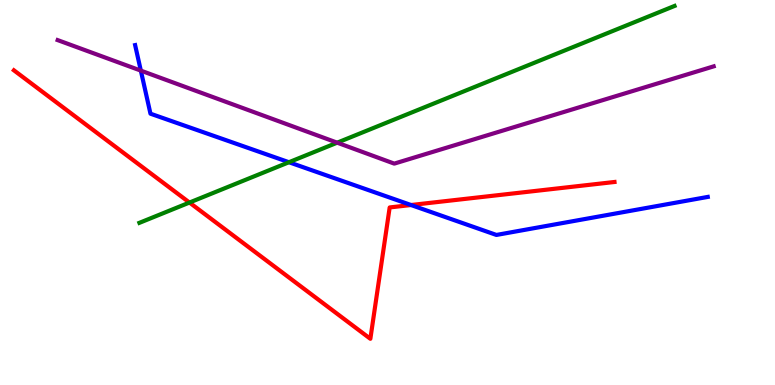[{'lines': ['blue', 'red'], 'intersections': [{'x': 5.3, 'y': 4.67}]}, {'lines': ['green', 'red'], 'intersections': [{'x': 2.44, 'y': 4.74}]}, {'lines': ['purple', 'red'], 'intersections': []}, {'lines': ['blue', 'green'], 'intersections': [{'x': 3.73, 'y': 5.79}]}, {'lines': ['blue', 'purple'], 'intersections': [{'x': 1.82, 'y': 8.17}]}, {'lines': ['green', 'purple'], 'intersections': [{'x': 4.35, 'y': 6.29}]}]